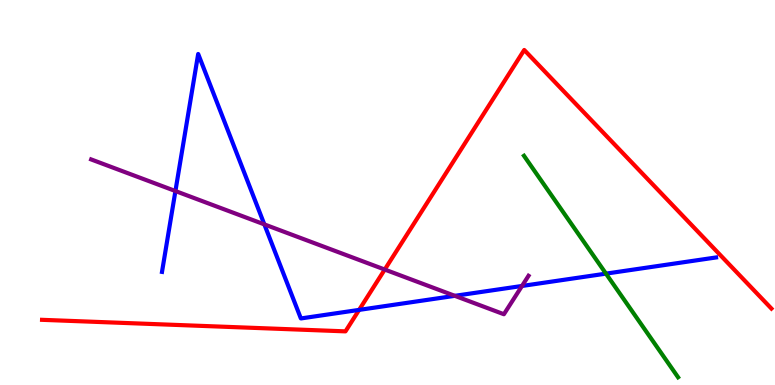[{'lines': ['blue', 'red'], 'intersections': [{'x': 4.63, 'y': 1.95}]}, {'lines': ['green', 'red'], 'intersections': []}, {'lines': ['purple', 'red'], 'intersections': [{'x': 4.96, 'y': 3.0}]}, {'lines': ['blue', 'green'], 'intersections': [{'x': 7.82, 'y': 2.89}]}, {'lines': ['blue', 'purple'], 'intersections': [{'x': 2.26, 'y': 5.04}, {'x': 3.41, 'y': 4.17}, {'x': 5.87, 'y': 2.32}, {'x': 6.74, 'y': 2.57}]}, {'lines': ['green', 'purple'], 'intersections': []}]